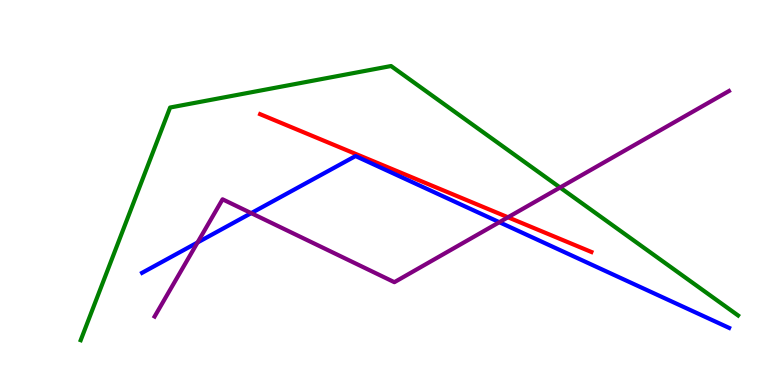[{'lines': ['blue', 'red'], 'intersections': []}, {'lines': ['green', 'red'], 'intersections': []}, {'lines': ['purple', 'red'], 'intersections': [{'x': 6.55, 'y': 4.36}]}, {'lines': ['blue', 'green'], 'intersections': []}, {'lines': ['blue', 'purple'], 'intersections': [{'x': 2.55, 'y': 3.7}, {'x': 3.24, 'y': 4.46}, {'x': 6.44, 'y': 4.23}]}, {'lines': ['green', 'purple'], 'intersections': [{'x': 7.23, 'y': 5.13}]}]